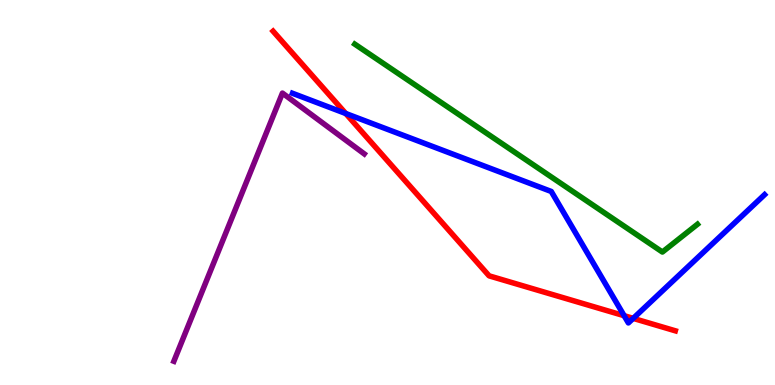[{'lines': ['blue', 'red'], 'intersections': [{'x': 4.46, 'y': 7.05}, {'x': 8.05, 'y': 1.8}, {'x': 8.17, 'y': 1.73}]}, {'lines': ['green', 'red'], 'intersections': []}, {'lines': ['purple', 'red'], 'intersections': []}, {'lines': ['blue', 'green'], 'intersections': []}, {'lines': ['blue', 'purple'], 'intersections': []}, {'lines': ['green', 'purple'], 'intersections': []}]